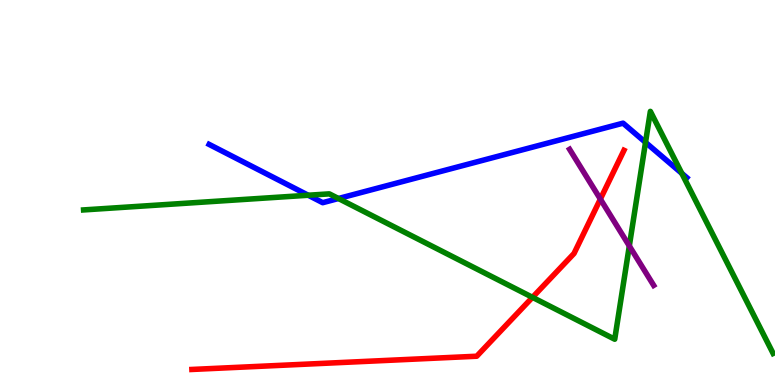[{'lines': ['blue', 'red'], 'intersections': []}, {'lines': ['green', 'red'], 'intersections': [{'x': 6.87, 'y': 2.28}]}, {'lines': ['purple', 'red'], 'intersections': [{'x': 7.75, 'y': 4.83}]}, {'lines': ['blue', 'green'], 'intersections': [{'x': 3.98, 'y': 4.93}, {'x': 4.37, 'y': 4.84}, {'x': 8.33, 'y': 6.3}, {'x': 8.8, 'y': 5.5}]}, {'lines': ['blue', 'purple'], 'intersections': []}, {'lines': ['green', 'purple'], 'intersections': [{'x': 8.12, 'y': 3.61}]}]